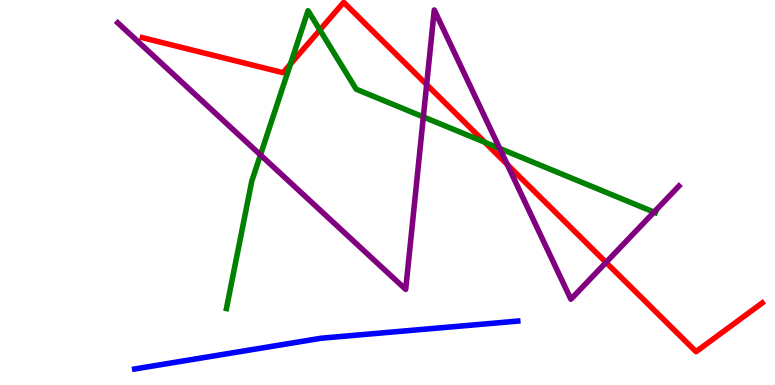[{'lines': ['blue', 'red'], 'intersections': []}, {'lines': ['green', 'red'], 'intersections': [{'x': 3.75, 'y': 8.33}, {'x': 4.13, 'y': 9.22}, {'x': 6.26, 'y': 6.3}]}, {'lines': ['purple', 'red'], 'intersections': [{'x': 5.51, 'y': 7.8}, {'x': 6.54, 'y': 5.73}, {'x': 7.82, 'y': 3.18}]}, {'lines': ['blue', 'green'], 'intersections': []}, {'lines': ['blue', 'purple'], 'intersections': []}, {'lines': ['green', 'purple'], 'intersections': [{'x': 3.36, 'y': 5.98}, {'x': 5.46, 'y': 6.96}, {'x': 6.45, 'y': 6.15}, {'x': 8.44, 'y': 4.49}]}]